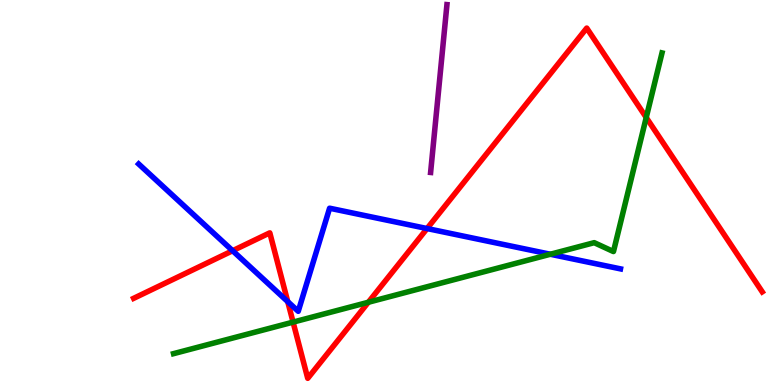[{'lines': ['blue', 'red'], 'intersections': [{'x': 3.0, 'y': 3.49}, {'x': 3.71, 'y': 2.17}, {'x': 5.51, 'y': 4.06}]}, {'lines': ['green', 'red'], 'intersections': [{'x': 3.78, 'y': 1.63}, {'x': 4.75, 'y': 2.15}, {'x': 8.34, 'y': 6.95}]}, {'lines': ['purple', 'red'], 'intersections': []}, {'lines': ['blue', 'green'], 'intersections': [{'x': 7.1, 'y': 3.4}]}, {'lines': ['blue', 'purple'], 'intersections': []}, {'lines': ['green', 'purple'], 'intersections': []}]